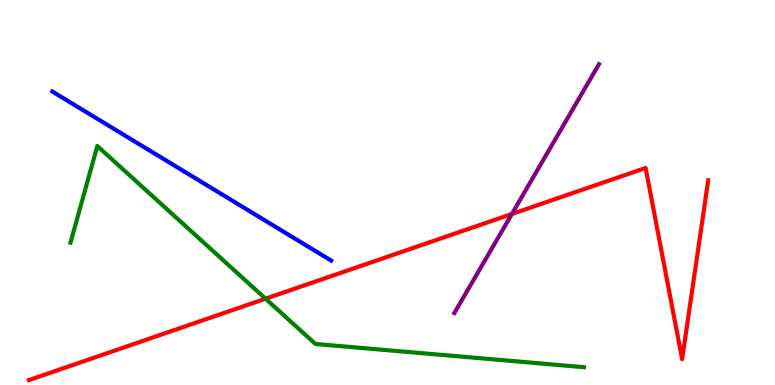[{'lines': ['blue', 'red'], 'intersections': []}, {'lines': ['green', 'red'], 'intersections': [{'x': 3.43, 'y': 2.24}]}, {'lines': ['purple', 'red'], 'intersections': [{'x': 6.61, 'y': 4.44}]}, {'lines': ['blue', 'green'], 'intersections': []}, {'lines': ['blue', 'purple'], 'intersections': []}, {'lines': ['green', 'purple'], 'intersections': []}]